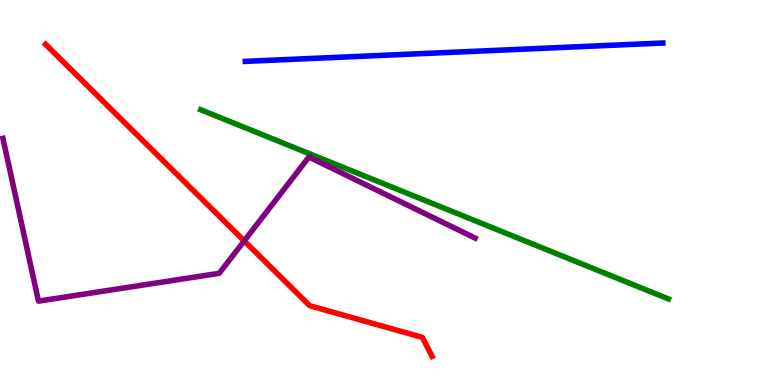[{'lines': ['blue', 'red'], 'intersections': []}, {'lines': ['green', 'red'], 'intersections': []}, {'lines': ['purple', 'red'], 'intersections': [{'x': 3.15, 'y': 3.74}]}, {'lines': ['blue', 'green'], 'intersections': []}, {'lines': ['blue', 'purple'], 'intersections': []}, {'lines': ['green', 'purple'], 'intersections': []}]